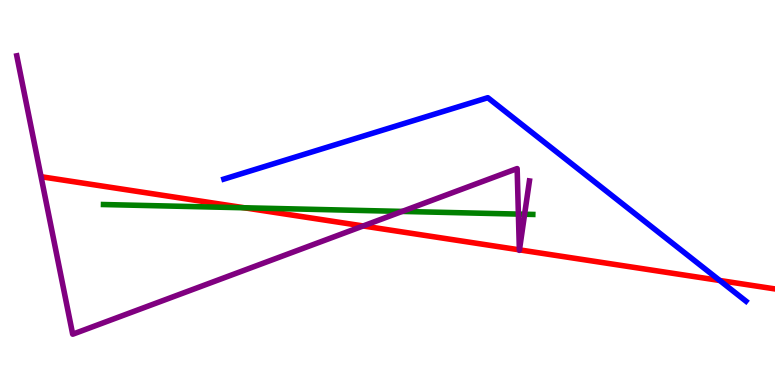[{'lines': ['blue', 'red'], 'intersections': [{'x': 9.29, 'y': 2.71}]}, {'lines': ['green', 'red'], 'intersections': [{'x': 3.15, 'y': 4.6}]}, {'lines': ['purple', 'red'], 'intersections': [{'x': 4.69, 'y': 4.13}, {'x': 6.7, 'y': 3.51}, {'x': 6.7, 'y': 3.51}]}, {'lines': ['blue', 'green'], 'intersections': []}, {'lines': ['blue', 'purple'], 'intersections': []}, {'lines': ['green', 'purple'], 'intersections': [{'x': 5.19, 'y': 4.51}, {'x': 6.69, 'y': 4.44}, {'x': 6.77, 'y': 4.44}]}]